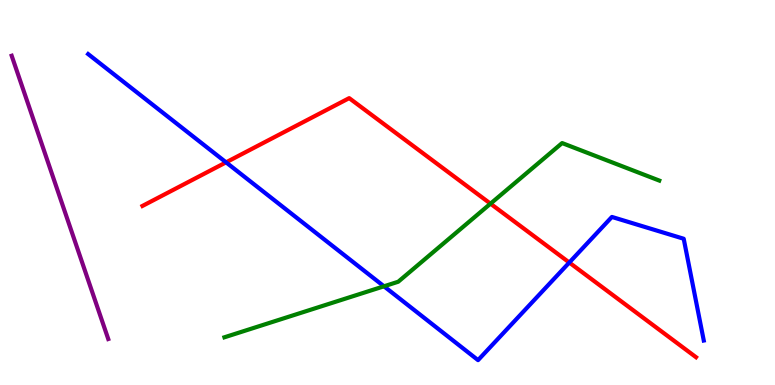[{'lines': ['blue', 'red'], 'intersections': [{'x': 2.92, 'y': 5.78}, {'x': 7.35, 'y': 3.18}]}, {'lines': ['green', 'red'], 'intersections': [{'x': 6.33, 'y': 4.71}]}, {'lines': ['purple', 'red'], 'intersections': []}, {'lines': ['blue', 'green'], 'intersections': [{'x': 4.95, 'y': 2.56}]}, {'lines': ['blue', 'purple'], 'intersections': []}, {'lines': ['green', 'purple'], 'intersections': []}]